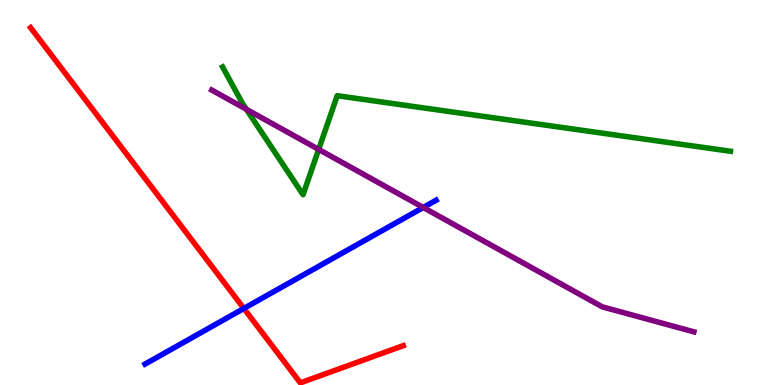[{'lines': ['blue', 'red'], 'intersections': [{'x': 3.15, 'y': 1.99}]}, {'lines': ['green', 'red'], 'intersections': []}, {'lines': ['purple', 'red'], 'intersections': []}, {'lines': ['blue', 'green'], 'intersections': []}, {'lines': ['blue', 'purple'], 'intersections': [{'x': 5.46, 'y': 4.61}]}, {'lines': ['green', 'purple'], 'intersections': [{'x': 3.18, 'y': 7.16}, {'x': 4.11, 'y': 6.12}]}]